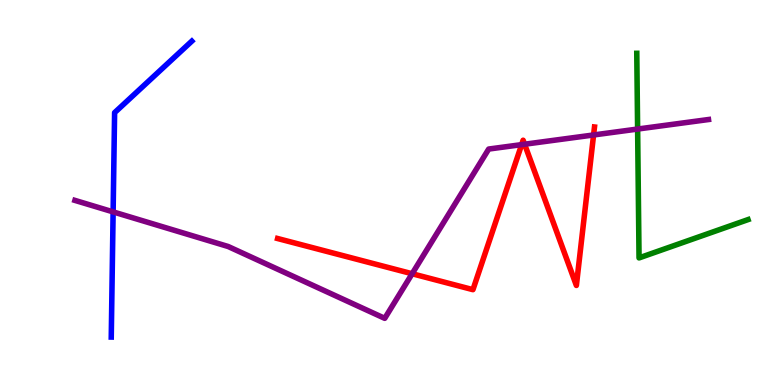[{'lines': ['blue', 'red'], 'intersections': []}, {'lines': ['green', 'red'], 'intersections': []}, {'lines': ['purple', 'red'], 'intersections': [{'x': 5.32, 'y': 2.89}, {'x': 6.73, 'y': 6.24}, {'x': 6.77, 'y': 6.25}, {'x': 7.66, 'y': 6.49}]}, {'lines': ['blue', 'green'], 'intersections': []}, {'lines': ['blue', 'purple'], 'intersections': [{'x': 1.46, 'y': 4.5}]}, {'lines': ['green', 'purple'], 'intersections': [{'x': 8.23, 'y': 6.65}]}]